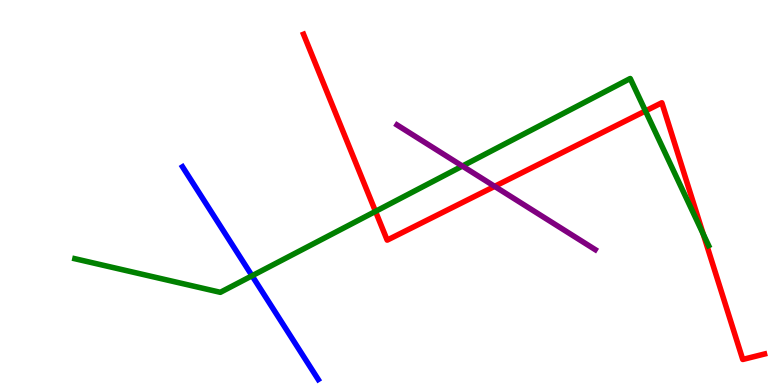[{'lines': ['blue', 'red'], 'intersections': []}, {'lines': ['green', 'red'], 'intersections': [{'x': 4.85, 'y': 4.51}, {'x': 8.33, 'y': 7.12}, {'x': 9.07, 'y': 3.92}]}, {'lines': ['purple', 'red'], 'intersections': [{'x': 6.38, 'y': 5.16}]}, {'lines': ['blue', 'green'], 'intersections': [{'x': 3.25, 'y': 2.84}]}, {'lines': ['blue', 'purple'], 'intersections': []}, {'lines': ['green', 'purple'], 'intersections': [{'x': 5.97, 'y': 5.69}]}]